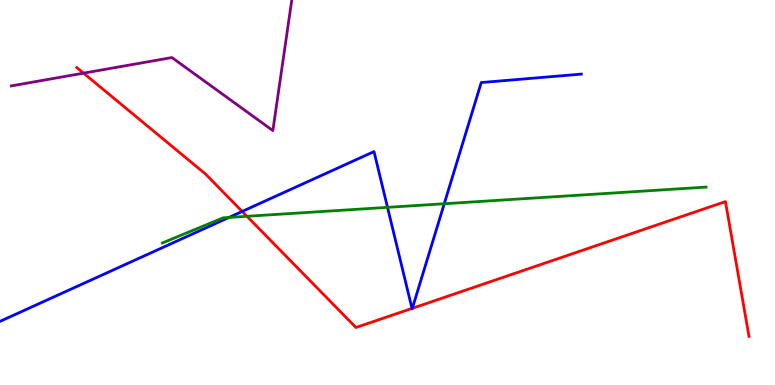[{'lines': ['blue', 'red'], 'intersections': [{'x': 3.12, 'y': 4.51}, {'x': 5.32, 'y': 1.99}, {'x': 5.32, 'y': 1.99}]}, {'lines': ['green', 'red'], 'intersections': [{'x': 3.19, 'y': 4.38}]}, {'lines': ['purple', 'red'], 'intersections': [{'x': 1.08, 'y': 8.1}]}, {'lines': ['blue', 'green'], 'intersections': [{'x': 2.95, 'y': 4.35}, {'x': 5.0, 'y': 4.61}, {'x': 5.73, 'y': 4.71}]}, {'lines': ['blue', 'purple'], 'intersections': []}, {'lines': ['green', 'purple'], 'intersections': []}]